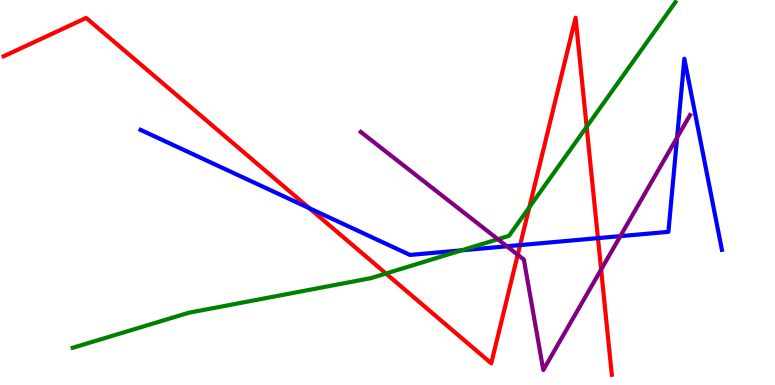[{'lines': ['blue', 'red'], 'intersections': [{'x': 3.99, 'y': 4.59}, {'x': 6.71, 'y': 3.63}, {'x': 7.72, 'y': 3.81}]}, {'lines': ['green', 'red'], 'intersections': [{'x': 4.98, 'y': 2.9}, {'x': 6.83, 'y': 4.62}, {'x': 7.57, 'y': 6.71}]}, {'lines': ['purple', 'red'], 'intersections': [{'x': 6.68, 'y': 3.38}, {'x': 7.76, 'y': 3.0}]}, {'lines': ['blue', 'green'], 'intersections': [{'x': 5.96, 'y': 3.5}]}, {'lines': ['blue', 'purple'], 'intersections': [{'x': 6.54, 'y': 3.6}, {'x': 8.0, 'y': 3.87}, {'x': 8.74, 'y': 6.43}]}, {'lines': ['green', 'purple'], 'intersections': [{'x': 6.42, 'y': 3.79}]}]